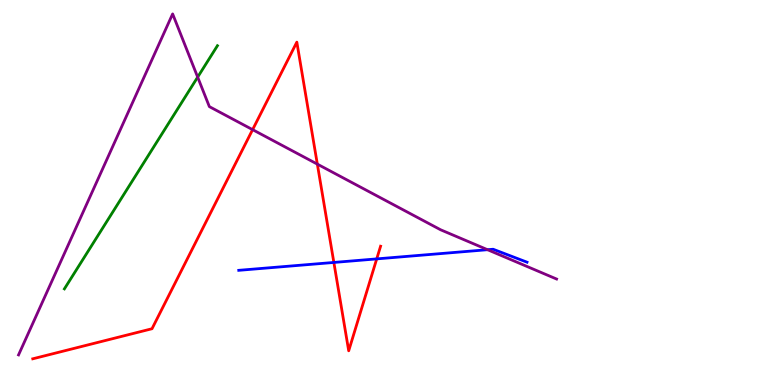[{'lines': ['blue', 'red'], 'intersections': [{'x': 4.31, 'y': 3.18}, {'x': 4.86, 'y': 3.28}]}, {'lines': ['green', 'red'], 'intersections': []}, {'lines': ['purple', 'red'], 'intersections': [{'x': 3.26, 'y': 6.63}, {'x': 4.09, 'y': 5.74}]}, {'lines': ['blue', 'green'], 'intersections': []}, {'lines': ['blue', 'purple'], 'intersections': [{'x': 6.29, 'y': 3.51}]}, {'lines': ['green', 'purple'], 'intersections': [{'x': 2.55, 'y': 8.0}]}]